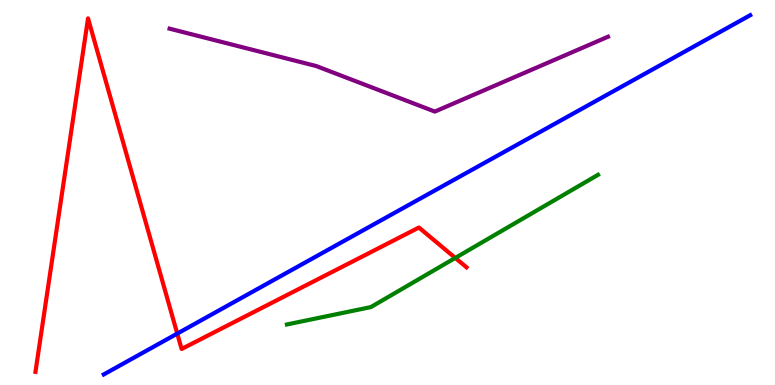[{'lines': ['blue', 'red'], 'intersections': [{'x': 2.29, 'y': 1.34}]}, {'lines': ['green', 'red'], 'intersections': [{'x': 5.87, 'y': 3.3}]}, {'lines': ['purple', 'red'], 'intersections': []}, {'lines': ['blue', 'green'], 'intersections': []}, {'lines': ['blue', 'purple'], 'intersections': []}, {'lines': ['green', 'purple'], 'intersections': []}]